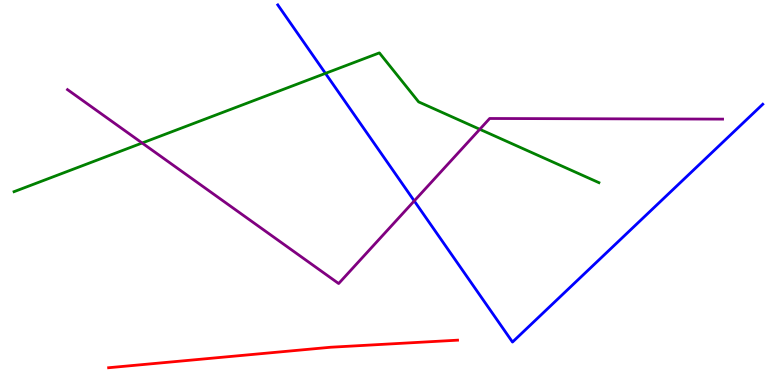[{'lines': ['blue', 'red'], 'intersections': []}, {'lines': ['green', 'red'], 'intersections': []}, {'lines': ['purple', 'red'], 'intersections': []}, {'lines': ['blue', 'green'], 'intersections': [{'x': 4.2, 'y': 8.09}]}, {'lines': ['blue', 'purple'], 'intersections': [{'x': 5.35, 'y': 4.78}]}, {'lines': ['green', 'purple'], 'intersections': [{'x': 1.83, 'y': 6.29}, {'x': 6.19, 'y': 6.64}]}]